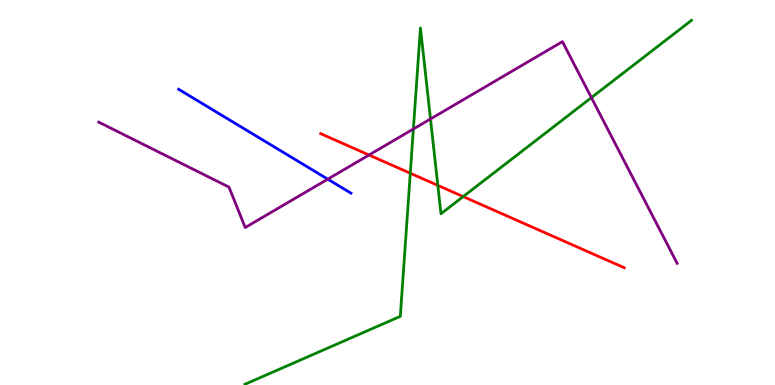[{'lines': ['blue', 'red'], 'intersections': []}, {'lines': ['green', 'red'], 'intersections': [{'x': 5.29, 'y': 5.5}, {'x': 5.65, 'y': 5.18}, {'x': 5.98, 'y': 4.89}]}, {'lines': ['purple', 'red'], 'intersections': [{'x': 4.76, 'y': 5.97}]}, {'lines': ['blue', 'green'], 'intersections': []}, {'lines': ['blue', 'purple'], 'intersections': [{'x': 4.23, 'y': 5.35}]}, {'lines': ['green', 'purple'], 'intersections': [{'x': 5.33, 'y': 6.65}, {'x': 5.55, 'y': 6.91}, {'x': 7.63, 'y': 7.46}]}]